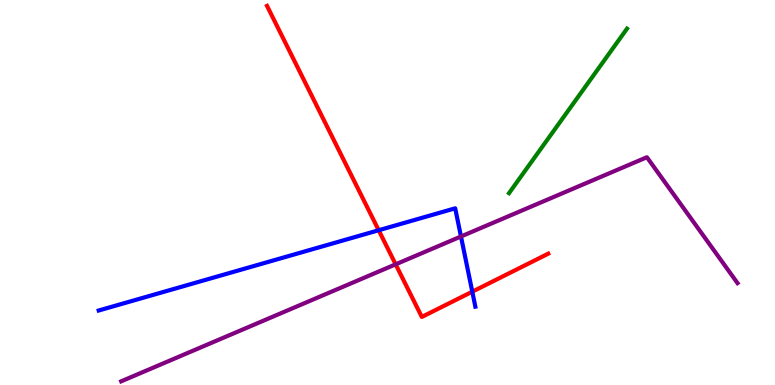[{'lines': ['blue', 'red'], 'intersections': [{'x': 4.89, 'y': 4.02}, {'x': 6.09, 'y': 2.42}]}, {'lines': ['green', 'red'], 'intersections': []}, {'lines': ['purple', 'red'], 'intersections': [{'x': 5.11, 'y': 3.13}]}, {'lines': ['blue', 'green'], 'intersections': []}, {'lines': ['blue', 'purple'], 'intersections': [{'x': 5.95, 'y': 3.86}]}, {'lines': ['green', 'purple'], 'intersections': []}]